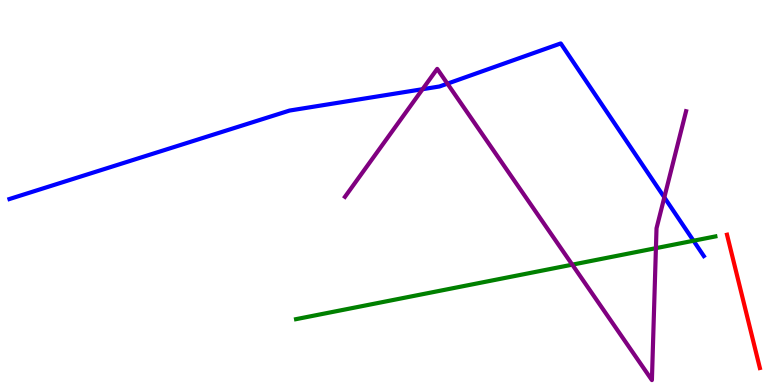[{'lines': ['blue', 'red'], 'intersections': []}, {'lines': ['green', 'red'], 'intersections': []}, {'lines': ['purple', 'red'], 'intersections': []}, {'lines': ['blue', 'green'], 'intersections': [{'x': 8.95, 'y': 3.75}]}, {'lines': ['blue', 'purple'], 'intersections': [{'x': 5.45, 'y': 7.68}, {'x': 5.77, 'y': 7.83}, {'x': 8.57, 'y': 4.87}]}, {'lines': ['green', 'purple'], 'intersections': [{'x': 7.38, 'y': 3.13}, {'x': 8.46, 'y': 3.55}]}]